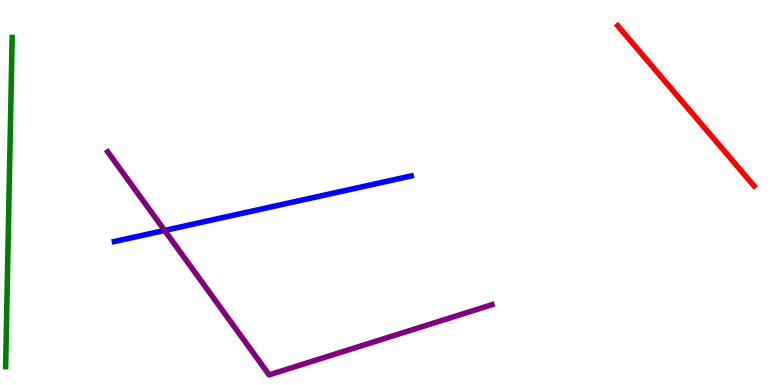[{'lines': ['blue', 'red'], 'intersections': []}, {'lines': ['green', 'red'], 'intersections': []}, {'lines': ['purple', 'red'], 'intersections': []}, {'lines': ['blue', 'green'], 'intersections': []}, {'lines': ['blue', 'purple'], 'intersections': [{'x': 2.12, 'y': 4.01}]}, {'lines': ['green', 'purple'], 'intersections': []}]